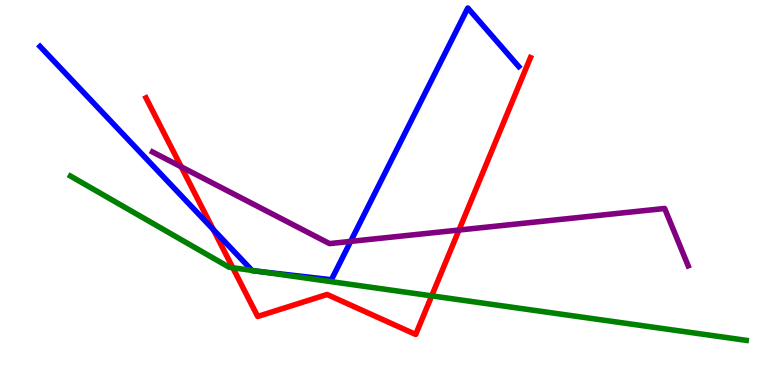[{'lines': ['blue', 'red'], 'intersections': [{'x': 2.75, 'y': 4.04}]}, {'lines': ['green', 'red'], 'intersections': [{'x': 3.0, 'y': 3.05}, {'x': 5.57, 'y': 2.32}]}, {'lines': ['purple', 'red'], 'intersections': [{'x': 2.34, 'y': 5.67}, {'x': 5.92, 'y': 4.02}]}, {'lines': ['blue', 'green'], 'intersections': [{'x': 3.25, 'y': 2.98}, {'x': 3.34, 'y': 2.95}]}, {'lines': ['blue', 'purple'], 'intersections': [{'x': 4.52, 'y': 3.73}]}, {'lines': ['green', 'purple'], 'intersections': []}]